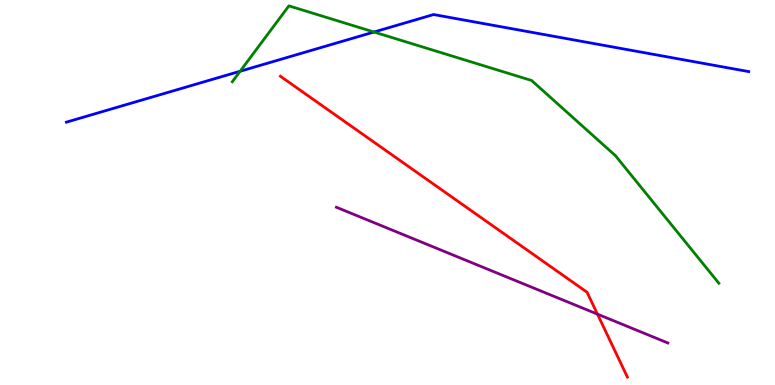[{'lines': ['blue', 'red'], 'intersections': []}, {'lines': ['green', 'red'], 'intersections': []}, {'lines': ['purple', 'red'], 'intersections': [{'x': 7.71, 'y': 1.84}]}, {'lines': ['blue', 'green'], 'intersections': [{'x': 3.1, 'y': 8.15}, {'x': 4.83, 'y': 9.17}]}, {'lines': ['blue', 'purple'], 'intersections': []}, {'lines': ['green', 'purple'], 'intersections': []}]